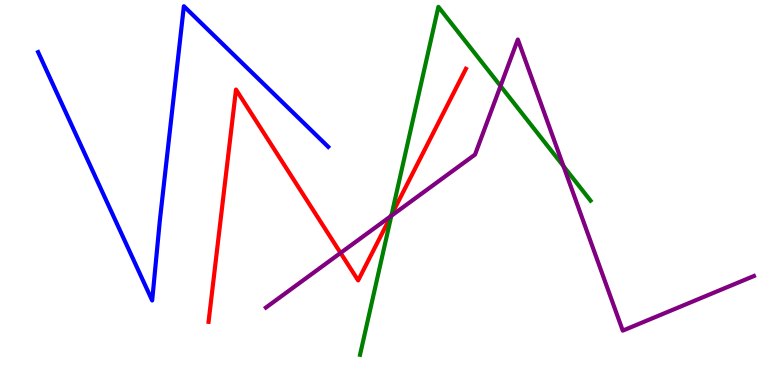[{'lines': ['blue', 'red'], 'intersections': []}, {'lines': ['green', 'red'], 'intersections': [{'x': 5.05, 'y': 4.42}]}, {'lines': ['purple', 'red'], 'intersections': [{'x': 4.39, 'y': 3.43}, {'x': 5.04, 'y': 4.39}]}, {'lines': ['blue', 'green'], 'intersections': []}, {'lines': ['blue', 'purple'], 'intersections': []}, {'lines': ['green', 'purple'], 'intersections': [{'x': 5.05, 'y': 4.39}, {'x': 6.46, 'y': 7.77}, {'x': 7.27, 'y': 5.68}]}]